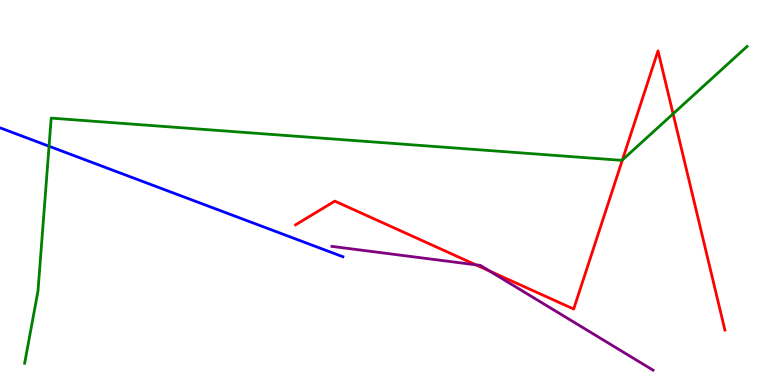[{'lines': ['blue', 'red'], 'intersections': []}, {'lines': ['green', 'red'], 'intersections': [{'x': 8.03, 'y': 5.84}, {'x': 8.68, 'y': 7.04}]}, {'lines': ['purple', 'red'], 'intersections': [{'x': 6.14, 'y': 3.12}, {'x': 6.32, 'y': 2.96}]}, {'lines': ['blue', 'green'], 'intersections': [{'x': 0.633, 'y': 6.2}]}, {'lines': ['blue', 'purple'], 'intersections': []}, {'lines': ['green', 'purple'], 'intersections': []}]